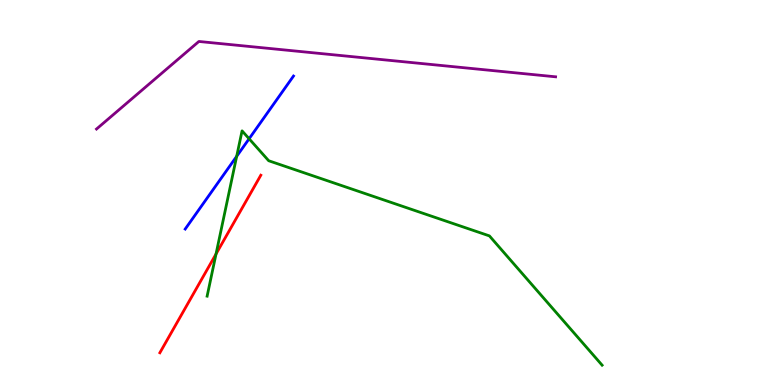[{'lines': ['blue', 'red'], 'intersections': []}, {'lines': ['green', 'red'], 'intersections': [{'x': 2.79, 'y': 3.4}]}, {'lines': ['purple', 'red'], 'intersections': []}, {'lines': ['blue', 'green'], 'intersections': [{'x': 3.05, 'y': 5.94}, {'x': 3.21, 'y': 6.4}]}, {'lines': ['blue', 'purple'], 'intersections': []}, {'lines': ['green', 'purple'], 'intersections': []}]